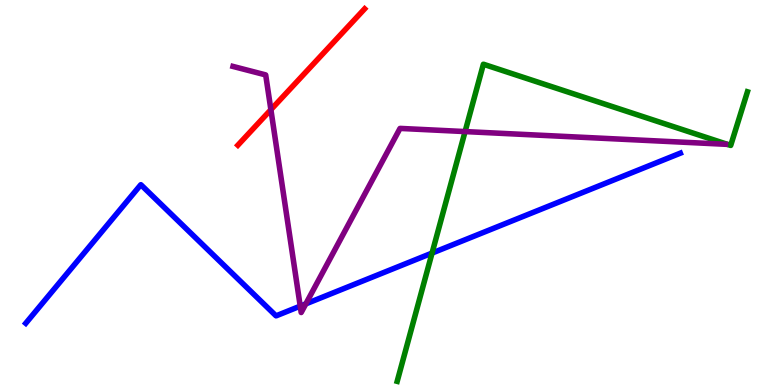[{'lines': ['blue', 'red'], 'intersections': []}, {'lines': ['green', 'red'], 'intersections': []}, {'lines': ['purple', 'red'], 'intersections': [{'x': 3.5, 'y': 7.15}]}, {'lines': ['blue', 'green'], 'intersections': [{'x': 5.57, 'y': 3.43}]}, {'lines': ['blue', 'purple'], 'intersections': [{'x': 3.87, 'y': 2.05}, {'x': 3.95, 'y': 2.11}]}, {'lines': ['green', 'purple'], 'intersections': [{'x': 6.0, 'y': 6.58}]}]